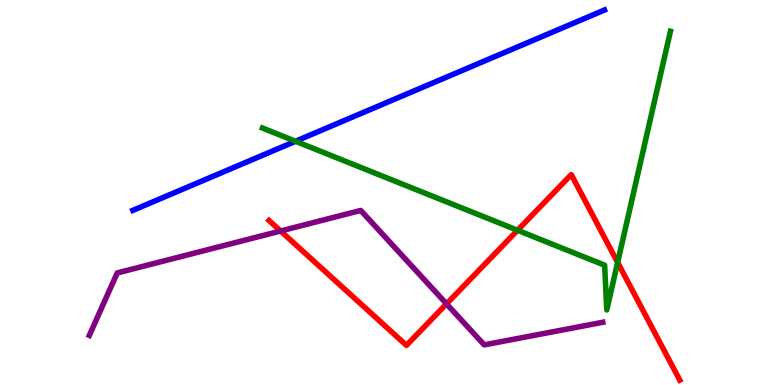[{'lines': ['blue', 'red'], 'intersections': []}, {'lines': ['green', 'red'], 'intersections': [{'x': 6.68, 'y': 4.02}, {'x': 7.97, 'y': 3.18}]}, {'lines': ['purple', 'red'], 'intersections': [{'x': 3.62, 'y': 4.0}, {'x': 5.76, 'y': 2.11}]}, {'lines': ['blue', 'green'], 'intersections': [{'x': 3.81, 'y': 6.33}]}, {'lines': ['blue', 'purple'], 'intersections': []}, {'lines': ['green', 'purple'], 'intersections': []}]